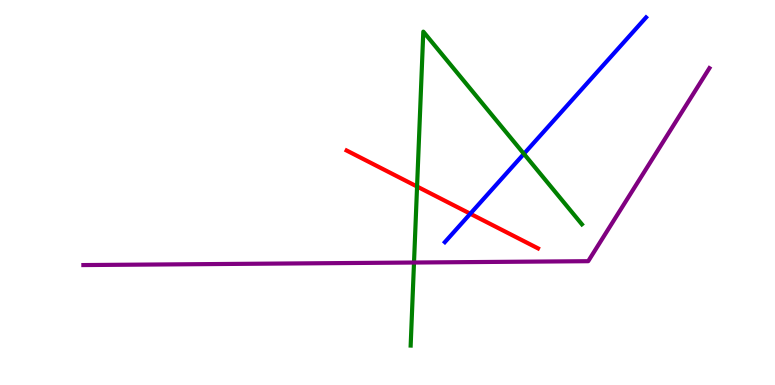[{'lines': ['blue', 'red'], 'intersections': [{'x': 6.07, 'y': 4.45}]}, {'lines': ['green', 'red'], 'intersections': [{'x': 5.38, 'y': 5.16}]}, {'lines': ['purple', 'red'], 'intersections': []}, {'lines': ['blue', 'green'], 'intersections': [{'x': 6.76, 'y': 6.0}]}, {'lines': ['blue', 'purple'], 'intersections': []}, {'lines': ['green', 'purple'], 'intersections': [{'x': 5.34, 'y': 3.18}]}]